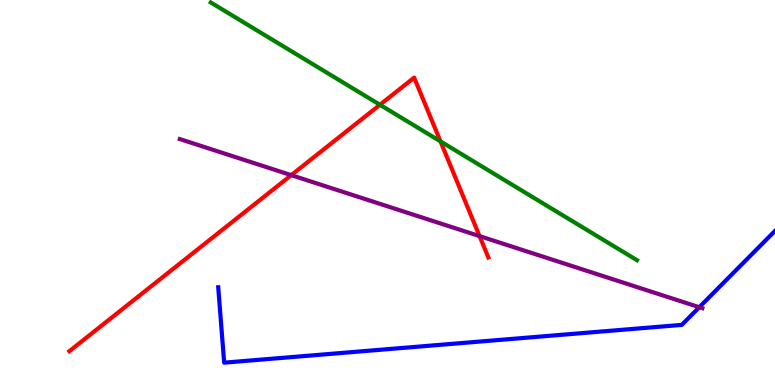[{'lines': ['blue', 'red'], 'intersections': []}, {'lines': ['green', 'red'], 'intersections': [{'x': 4.9, 'y': 7.28}, {'x': 5.68, 'y': 6.33}]}, {'lines': ['purple', 'red'], 'intersections': [{'x': 3.76, 'y': 5.45}, {'x': 6.19, 'y': 3.87}]}, {'lines': ['blue', 'green'], 'intersections': []}, {'lines': ['blue', 'purple'], 'intersections': [{'x': 9.02, 'y': 2.02}]}, {'lines': ['green', 'purple'], 'intersections': []}]